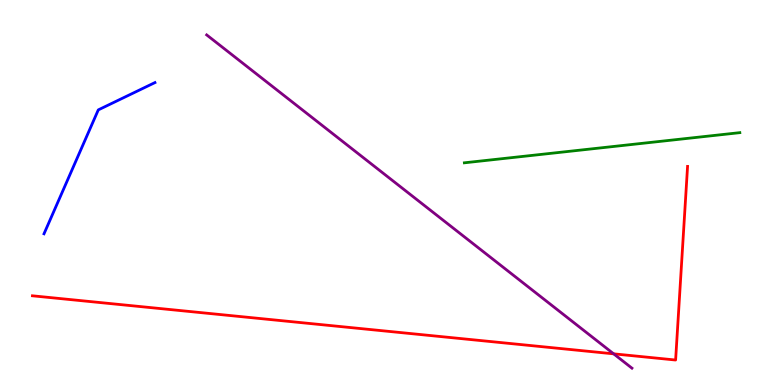[{'lines': ['blue', 'red'], 'intersections': []}, {'lines': ['green', 'red'], 'intersections': []}, {'lines': ['purple', 'red'], 'intersections': [{'x': 7.92, 'y': 0.809}]}, {'lines': ['blue', 'green'], 'intersections': []}, {'lines': ['blue', 'purple'], 'intersections': []}, {'lines': ['green', 'purple'], 'intersections': []}]